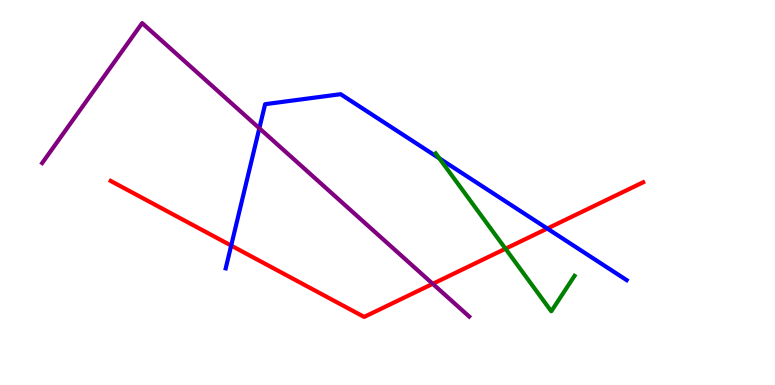[{'lines': ['blue', 'red'], 'intersections': [{'x': 2.98, 'y': 3.62}, {'x': 7.06, 'y': 4.06}]}, {'lines': ['green', 'red'], 'intersections': [{'x': 6.52, 'y': 3.54}]}, {'lines': ['purple', 'red'], 'intersections': [{'x': 5.58, 'y': 2.63}]}, {'lines': ['blue', 'green'], 'intersections': [{'x': 5.67, 'y': 5.89}]}, {'lines': ['blue', 'purple'], 'intersections': [{'x': 3.35, 'y': 6.67}]}, {'lines': ['green', 'purple'], 'intersections': []}]